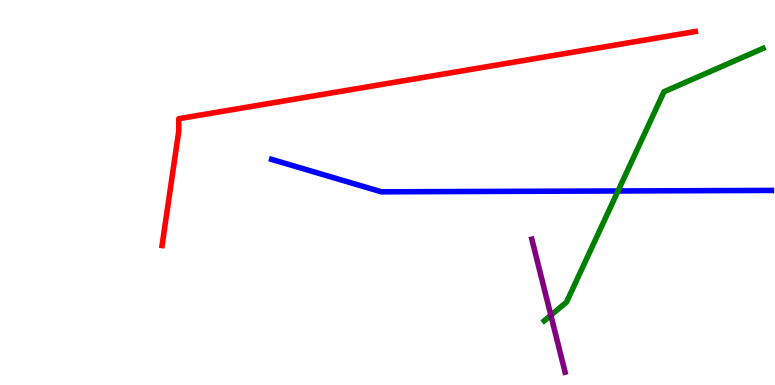[{'lines': ['blue', 'red'], 'intersections': []}, {'lines': ['green', 'red'], 'intersections': []}, {'lines': ['purple', 'red'], 'intersections': []}, {'lines': ['blue', 'green'], 'intersections': [{'x': 7.97, 'y': 5.04}]}, {'lines': ['blue', 'purple'], 'intersections': []}, {'lines': ['green', 'purple'], 'intersections': [{'x': 7.11, 'y': 1.81}]}]